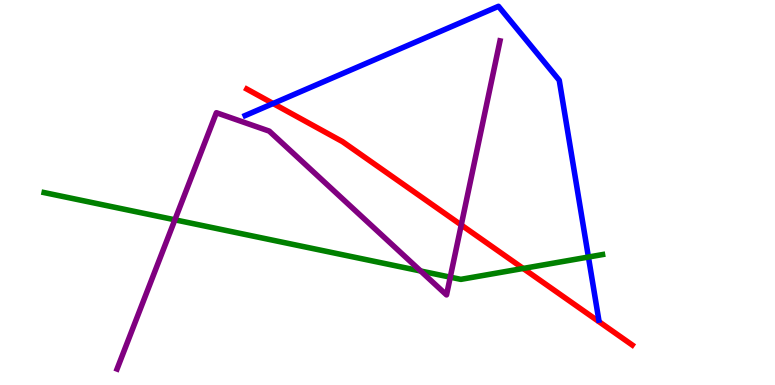[{'lines': ['blue', 'red'], 'intersections': [{'x': 3.52, 'y': 7.31}]}, {'lines': ['green', 'red'], 'intersections': [{'x': 6.75, 'y': 3.03}]}, {'lines': ['purple', 'red'], 'intersections': [{'x': 5.95, 'y': 4.16}]}, {'lines': ['blue', 'green'], 'intersections': [{'x': 7.59, 'y': 3.32}]}, {'lines': ['blue', 'purple'], 'intersections': []}, {'lines': ['green', 'purple'], 'intersections': [{'x': 2.26, 'y': 4.29}, {'x': 5.43, 'y': 2.96}, {'x': 5.81, 'y': 2.8}]}]